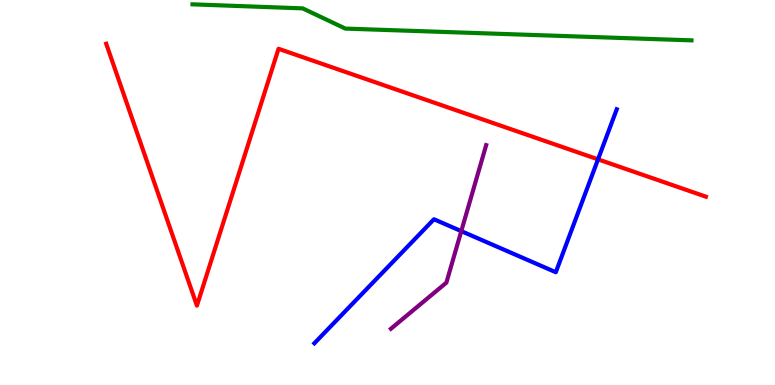[{'lines': ['blue', 'red'], 'intersections': [{'x': 7.72, 'y': 5.86}]}, {'lines': ['green', 'red'], 'intersections': []}, {'lines': ['purple', 'red'], 'intersections': []}, {'lines': ['blue', 'green'], 'intersections': []}, {'lines': ['blue', 'purple'], 'intersections': [{'x': 5.95, 'y': 4.0}]}, {'lines': ['green', 'purple'], 'intersections': []}]